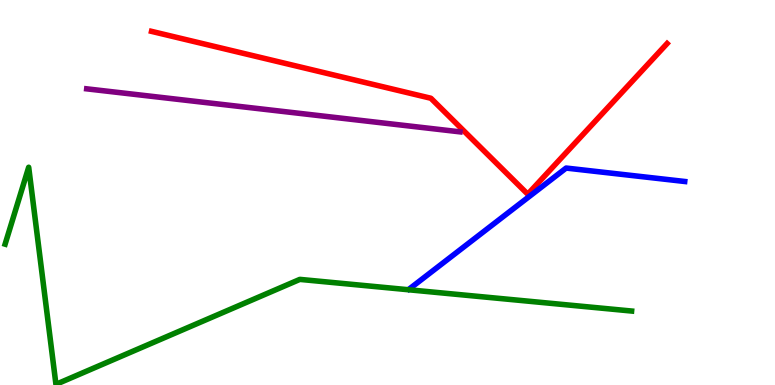[{'lines': ['blue', 'red'], 'intersections': []}, {'lines': ['green', 'red'], 'intersections': []}, {'lines': ['purple', 'red'], 'intersections': []}, {'lines': ['blue', 'green'], 'intersections': []}, {'lines': ['blue', 'purple'], 'intersections': []}, {'lines': ['green', 'purple'], 'intersections': []}]